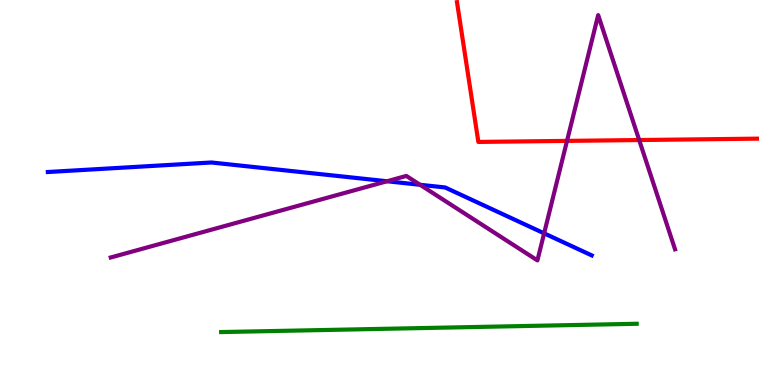[{'lines': ['blue', 'red'], 'intersections': []}, {'lines': ['green', 'red'], 'intersections': []}, {'lines': ['purple', 'red'], 'intersections': [{'x': 7.32, 'y': 6.34}, {'x': 8.25, 'y': 6.36}]}, {'lines': ['blue', 'green'], 'intersections': []}, {'lines': ['blue', 'purple'], 'intersections': [{'x': 4.99, 'y': 5.29}, {'x': 5.42, 'y': 5.2}, {'x': 7.02, 'y': 3.94}]}, {'lines': ['green', 'purple'], 'intersections': []}]